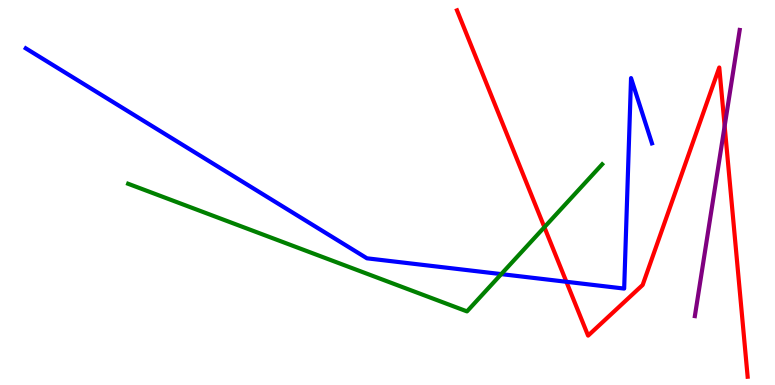[{'lines': ['blue', 'red'], 'intersections': [{'x': 7.31, 'y': 2.68}]}, {'lines': ['green', 'red'], 'intersections': [{'x': 7.02, 'y': 4.1}]}, {'lines': ['purple', 'red'], 'intersections': [{'x': 9.35, 'y': 6.73}]}, {'lines': ['blue', 'green'], 'intersections': [{'x': 6.47, 'y': 2.88}]}, {'lines': ['blue', 'purple'], 'intersections': []}, {'lines': ['green', 'purple'], 'intersections': []}]